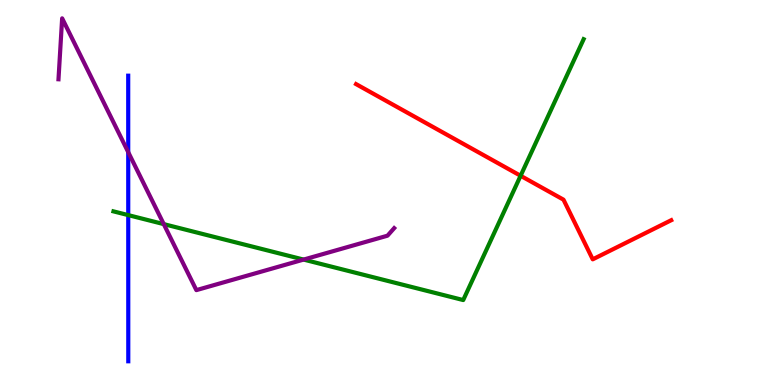[{'lines': ['blue', 'red'], 'intersections': []}, {'lines': ['green', 'red'], 'intersections': [{'x': 6.72, 'y': 5.43}]}, {'lines': ['purple', 'red'], 'intersections': []}, {'lines': ['blue', 'green'], 'intersections': [{'x': 1.65, 'y': 4.41}]}, {'lines': ['blue', 'purple'], 'intersections': [{'x': 1.65, 'y': 6.05}]}, {'lines': ['green', 'purple'], 'intersections': [{'x': 2.11, 'y': 4.18}, {'x': 3.92, 'y': 3.26}]}]